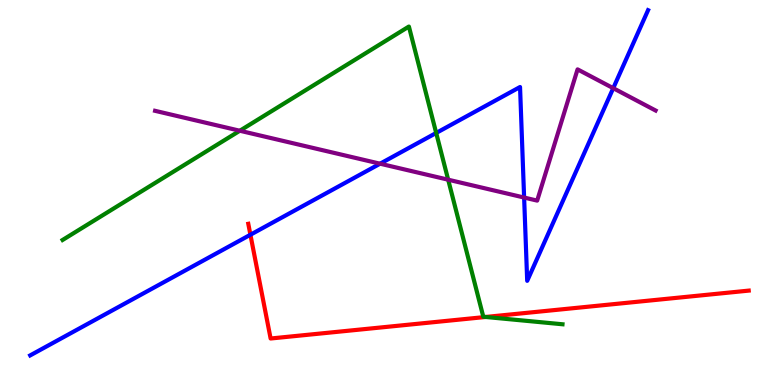[{'lines': ['blue', 'red'], 'intersections': [{'x': 3.23, 'y': 3.9}]}, {'lines': ['green', 'red'], 'intersections': [{'x': 6.27, 'y': 1.77}]}, {'lines': ['purple', 'red'], 'intersections': []}, {'lines': ['blue', 'green'], 'intersections': [{'x': 5.63, 'y': 6.55}]}, {'lines': ['blue', 'purple'], 'intersections': [{'x': 4.9, 'y': 5.75}, {'x': 6.76, 'y': 4.87}, {'x': 7.91, 'y': 7.71}]}, {'lines': ['green', 'purple'], 'intersections': [{'x': 3.09, 'y': 6.6}, {'x': 5.78, 'y': 5.33}]}]